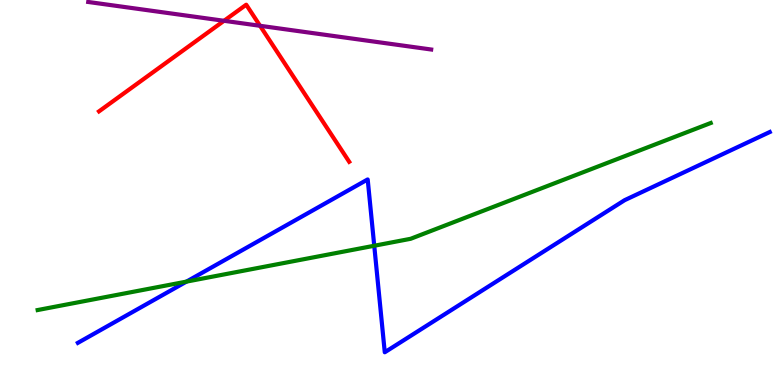[{'lines': ['blue', 'red'], 'intersections': []}, {'lines': ['green', 'red'], 'intersections': []}, {'lines': ['purple', 'red'], 'intersections': [{'x': 2.89, 'y': 9.46}, {'x': 3.36, 'y': 9.33}]}, {'lines': ['blue', 'green'], 'intersections': [{'x': 2.41, 'y': 2.69}, {'x': 4.83, 'y': 3.62}]}, {'lines': ['blue', 'purple'], 'intersections': []}, {'lines': ['green', 'purple'], 'intersections': []}]